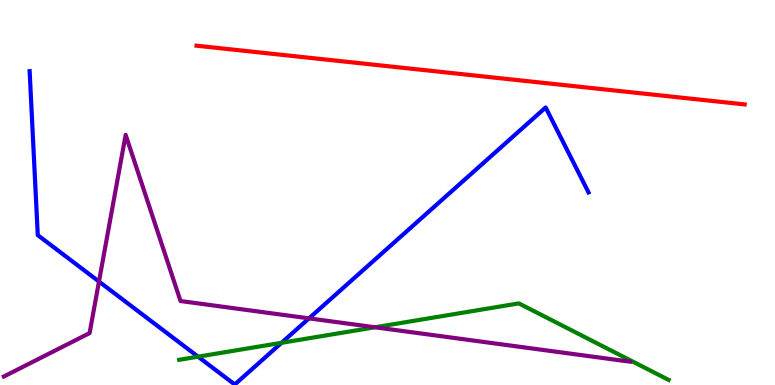[{'lines': ['blue', 'red'], 'intersections': []}, {'lines': ['green', 'red'], 'intersections': []}, {'lines': ['purple', 'red'], 'intersections': []}, {'lines': ['blue', 'green'], 'intersections': [{'x': 2.56, 'y': 0.736}, {'x': 3.63, 'y': 1.1}]}, {'lines': ['blue', 'purple'], 'intersections': [{'x': 1.28, 'y': 2.69}, {'x': 3.99, 'y': 1.73}]}, {'lines': ['green', 'purple'], 'intersections': [{'x': 4.84, 'y': 1.5}]}]